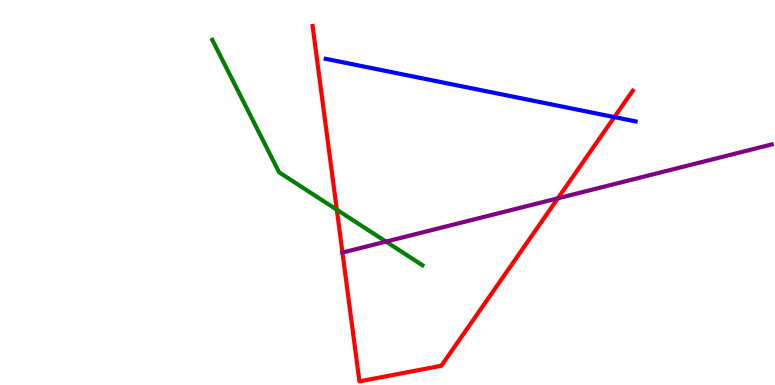[{'lines': ['blue', 'red'], 'intersections': [{'x': 7.93, 'y': 6.96}]}, {'lines': ['green', 'red'], 'intersections': [{'x': 4.35, 'y': 4.55}]}, {'lines': ['purple', 'red'], 'intersections': [{'x': 4.42, 'y': 3.44}, {'x': 7.2, 'y': 4.85}]}, {'lines': ['blue', 'green'], 'intersections': []}, {'lines': ['blue', 'purple'], 'intersections': []}, {'lines': ['green', 'purple'], 'intersections': [{'x': 4.98, 'y': 3.72}]}]